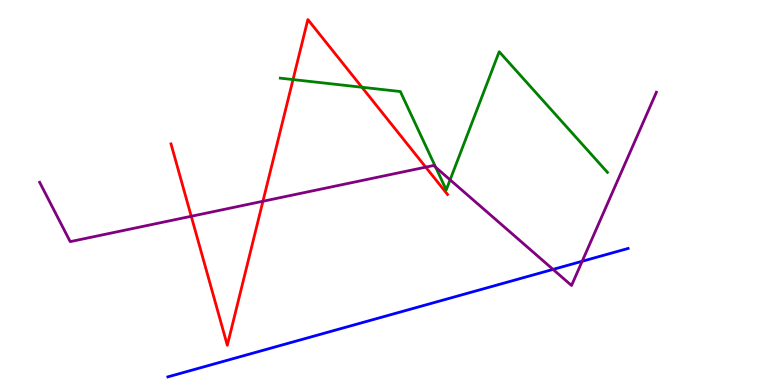[{'lines': ['blue', 'red'], 'intersections': []}, {'lines': ['green', 'red'], 'intersections': [{'x': 3.78, 'y': 7.93}, {'x': 4.67, 'y': 7.73}]}, {'lines': ['purple', 'red'], 'intersections': [{'x': 2.47, 'y': 4.38}, {'x': 3.39, 'y': 4.77}, {'x': 5.49, 'y': 5.66}]}, {'lines': ['blue', 'green'], 'intersections': []}, {'lines': ['blue', 'purple'], 'intersections': [{'x': 7.14, 'y': 3.0}, {'x': 7.51, 'y': 3.21}]}, {'lines': ['green', 'purple'], 'intersections': [{'x': 5.62, 'y': 5.65}, {'x': 5.81, 'y': 5.33}]}]